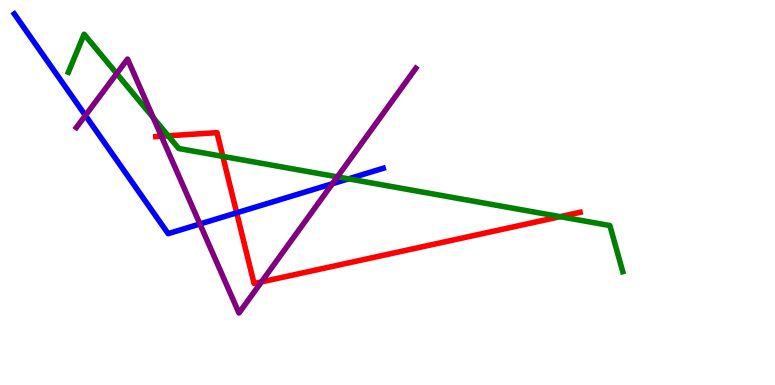[{'lines': ['blue', 'red'], 'intersections': [{'x': 3.05, 'y': 4.47}]}, {'lines': ['green', 'red'], 'intersections': [{'x': 2.17, 'y': 6.47}, {'x': 2.87, 'y': 5.94}, {'x': 7.23, 'y': 4.37}]}, {'lines': ['purple', 'red'], 'intersections': [{'x': 2.08, 'y': 6.46}, {'x': 3.37, 'y': 2.68}]}, {'lines': ['blue', 'green'], 'intersections': [{'x': 4.5, 'y': 5.35}]}, {'lines': ['blue', 'purple'], 'intersections': [{'x': 1.1, 'y': 7.0}, {'x': 2.58, 'y': 4.18}, {'x': 4.29, 'y': 5.23}]}, {'lines': ['green', 'purple'], 'intersections': [{'x': 1.51, 'y': 8.09}, {'x': 1.98, 'y': 6.94}, {'x': 4.35, 'y': 5.41}]}]